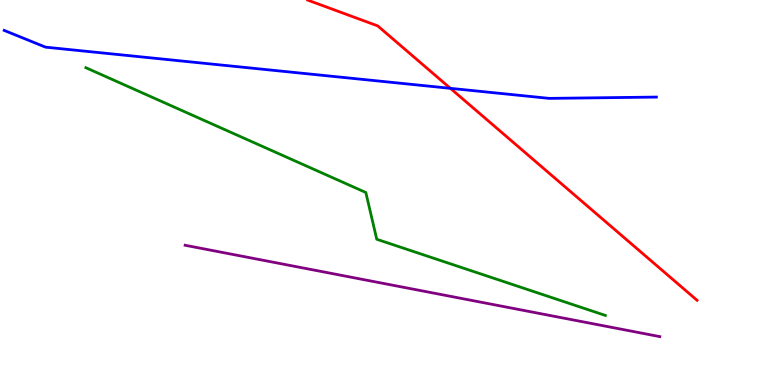[{'lines': ['blue', 'red'], 'intersections': [{'x': 5.81, 'y': 7.71}]}, {'lines': ['green', 'red'], 'intersections': []}, {'lines': ['purple', 'red'], 'intersections': []}, {'lines': ['blue', 'green'], 'intersections': []}, {'lines': ['blue', 'purple'], 'intersections': []}, {'lines': ['green', 'purple'], 'intersections': []}]